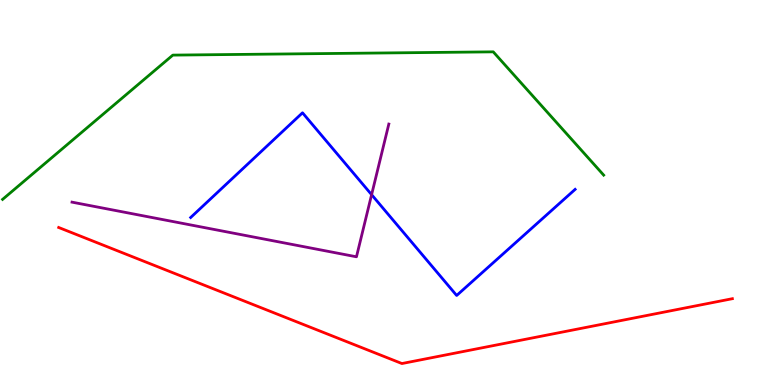[{'lines': ['blue', 'red'], 'intersections': []}, {'lines': ['green', 'red'], 'intersections': []}, {'lines': ['purple', 'red'], 'intersections': []}, {'lines': ['blue', 'green'], 'intersections': []}, {'lines': ['blue', 'purple'], 'intersections': [{'x': 4.79, 'y': 4.94}]}, {'lines': ['green', 'purple'], 'intersections': []}]